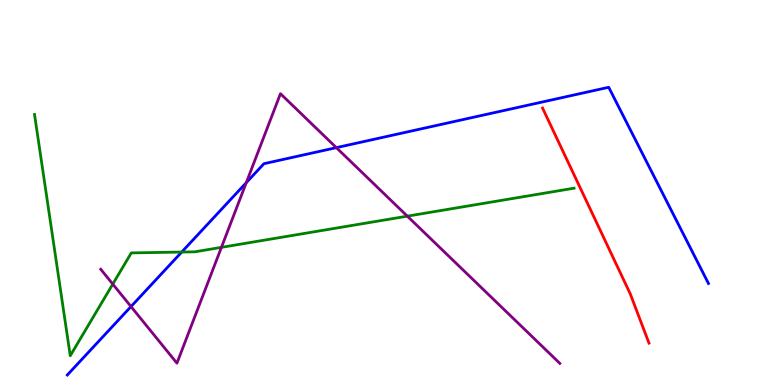[{'lines': ['blue', 'red'], 'intersections': []}, {'lines': ['green', 'red'], 'intersections': []}, {'lines': ['purple', 'red'], 'intersections': []}, {'lines': ['blue', 'green'], 'intersections': [{'x': 2.34, 'y': 3.45}]}, {'lines': ['blue', 'purple'], 'intersections': [{'x': 1.69, 'y': 2.04}, {'x': 3.18, 'y': 5.26}, {'x': 4.34, 'y': 6.16}]}, {'lines': ['green', 'purple'], 'intersections': [{'x': 1.46, 'y': 2.62}, {'x': 2.86, 'y': 3.58}, {'x': 5.26, 'y': 4.39}]}]